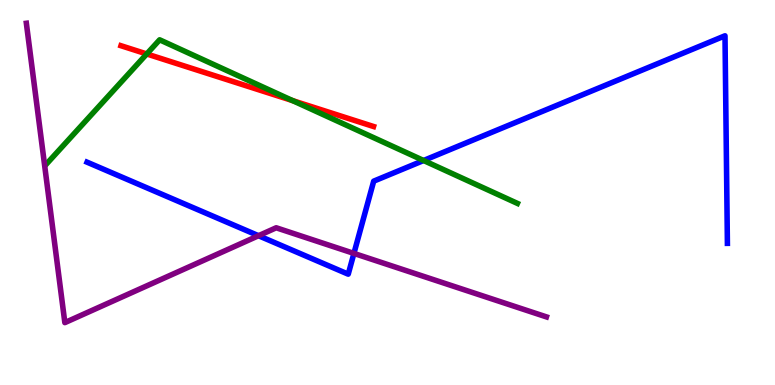[{'lines': ['blue', 'red'], 'intersections': []}, {'lines': ['green', 'red'], 'intersections': [{'x': 1.89, 'y': 8.6}, {'x': 3.78, 'y': 7.39}]}, {'lines': ['purple', 'red'], 'intersections': []}, {'lines': ['blue', 'green'], 'intersections': [{'x': 5.47, 'y': 5.83}]}, {'lines': ['blue', 'purple'], 'intersections': [{'x': 3.34, 'y': 3.88}, {'x': 4.57, 'y': 3.42}]}, {'lines': ['green', 'purple'], 'intersections': []}]